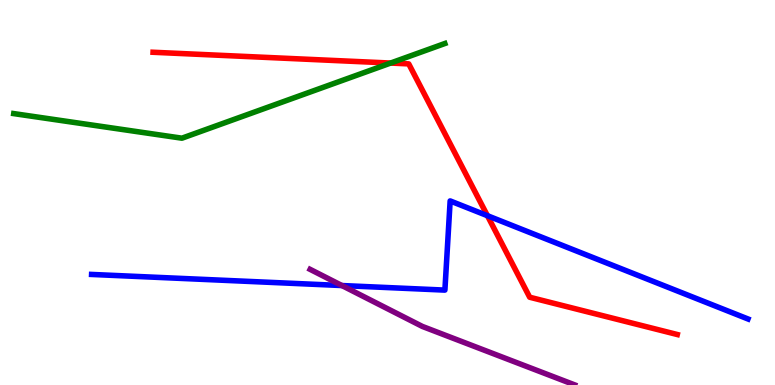[{'lines': ['blue', 'red'], 'intersections': [{'x': 6.29, 'y': 4.4}]}, {'lines': ['green', 'red'], 'intersections': [{'x': 5.04, 'y': 8.36}]}, {'lines': ['purple', 'red'], 'intersections': []}, {'lines': ['blue', 'green'], 'intersections': []}, {'lines': ['blue', 'purple'], 'intersections': [{'x': 4.41, 'y': 2.58}]}, {'lines': ['green', 'purple'], 'intersections': []}]